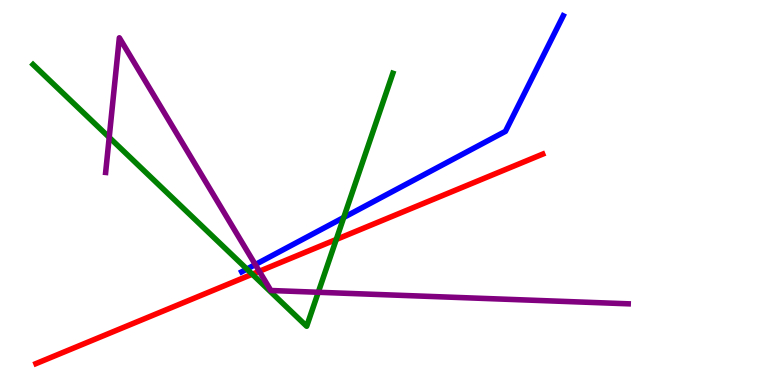[{'lines': ['blue', 'red'], 'intersections': []}, {'lines': ['green', 'red'], 'intersections': [{'x': 3.25, 'y': 2.88}, {'x': 4.34, 'y': 3.78}]}, {'lines': ['purple', 'red'], 'intersections': [{'x': 3.35, 'y': 2.95}]}, {'lines': ['blue', 'green'], 'intersections': [{'x': 3.19, 'y': 3.01}, {'x': 4.44, 'y': 4.35}]}, {'lines': ['blue', 'purple'], 'intersections': [{'x': 3.29, 'y': 3.13}]}, {'lines': ['green', 'purple'], 'intersections': [{'x': 1.41, 'y': 6.43}, {'x': 4.11, 'y': 2.41}]}]